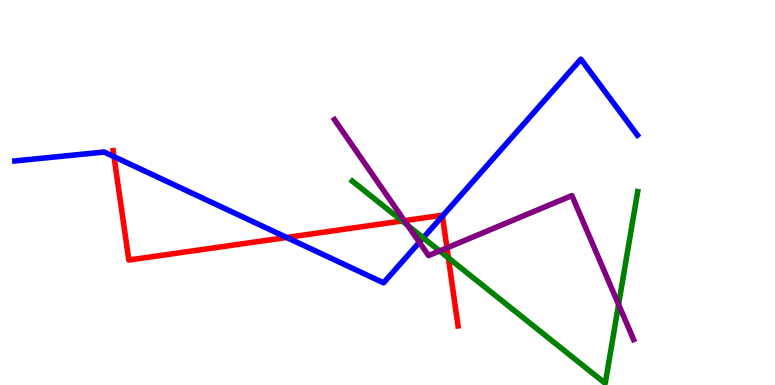[{'lines': ['blue', 'red'], 'intersections': [{'x': 1.47, 'y': 5.93}, {'x': 3.7, 'y': 3.83}, {'x': 5.71, 'y': 4.39}]}, {'lines': ['green', 'red'], 'intersections': [{'x': 5.19, 'y': 4.26}, {'x': 5.79, 'y': 3.3}]}, {'lines': ['purple', 'red'], 'intersections': [{'x': 5.22, 'y': 4.27}, {'x': 5.77, 'y': 3.56}]}, {'lines': ['blue', 'green'], 'intersections': [{'x': 5.46, 'y': 3.82}]}, {'lines': ['blue', 'purple'], 'intersections': [{'x': 5.41, 'y': 3.71}]}, {'lines': ['green', 'purple'], 'intersections': [{'x': 5.26, 'y': 4.15}, {'x': 5.67, 'y': 3.48}, {'x': 7.98, 'y': 2.09}]}]